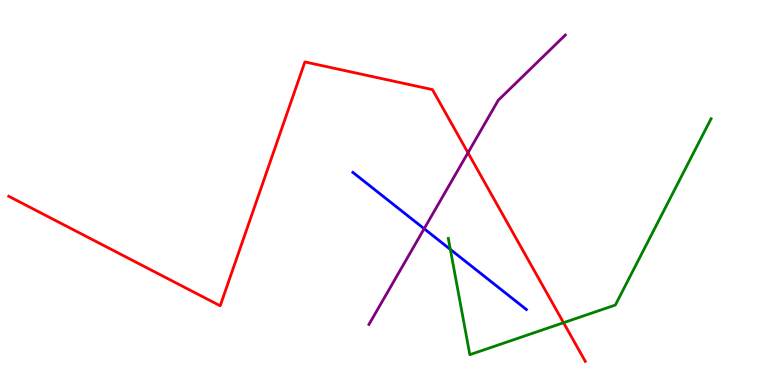[{'lines': ['blue', 'red'], 'intersections': []}, {'lines': ['green', 'red'], 'intersections': [{'x': 7.27, 'y': 1.62}]}, {'lines': ['purple', 'red'], 'intersections': [{'x': 6.04, 'y': 6.03}]}, {'lines': ['blue', 'green'], 'intersections': [{'x': 5.81, 'y': 3.52}]}, {'lines': ['blue', 'purple'], 'intersections': [{'x': 5.47, 'y': 4.06}]}, {'lines': ['green', 'purple'], 'intersections': []}]